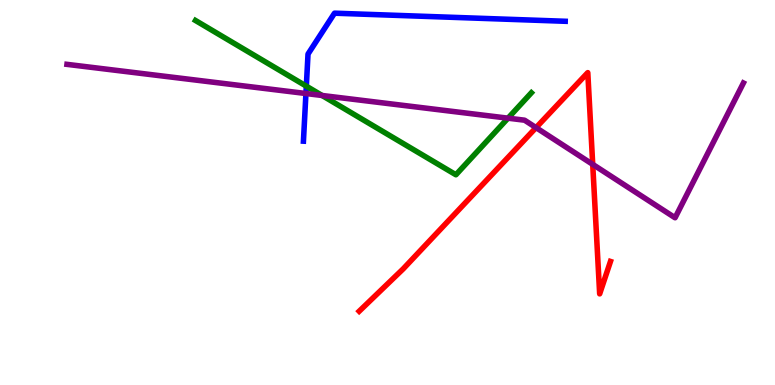[{'lines': ['blue', 'red'], 'intersections': []}, {'lines': ['green', 'red'], 'intersections': []}, {'lines': ['purple', 'red'], 'intersections': [{'x': 6.92, 'y': 6.68}, {'x': 7.65, 'y': 5.73}]}, {'lines': ['blue', 'green'], 'intersections': [{'x': 3.95, 'y': 7.76}]}, {'lines': ['blue', 'purple'], 'intersections': [{'x': 3.95, 'y': 7.57}]}, {'lines': ['green', 'purple'], 'intersections': [{'x': 4.16, 'y': 7.52}, {'x': 6.55, 'y': 6.93}]}]